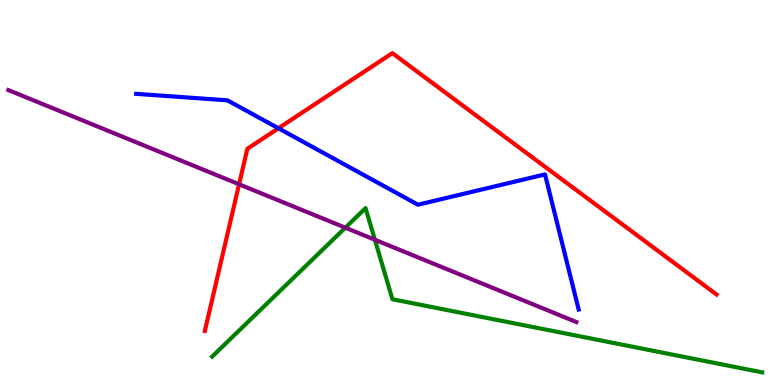[{'lines': ['blue', 'red'], 'intersections': [{'x': 3.59, 'y': 6.67}]}, {'lines': ['green', 'red'], 'intersections': []}, {'lines': ['purple', 'red'], 'intersections': [{'x': 3.08, 'y': 5.21}]}, {'lines': ['blue', 'green'], 'intersections': []}, {'lines': ['blue', 'purple'], 'intersections': []}, {'lines': ['green', 'purple'], 'intersections': [{'x': 4.46, 'y': 4.09}, {'x': 4.84, 'y': 3.77}]}]